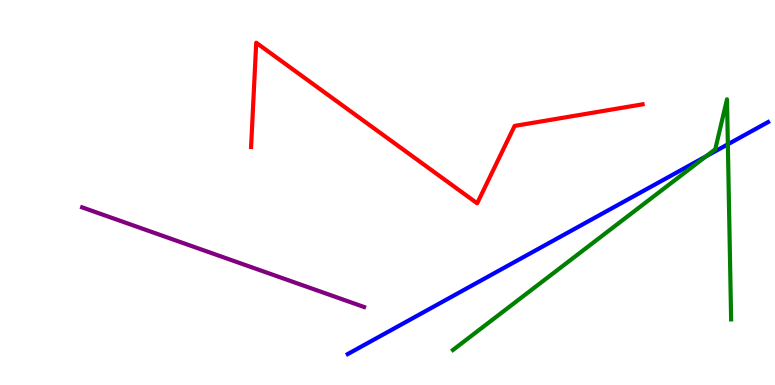[{'lines': ['blue', 'red'], 'intersections': []}, {'lines': ['green', 'red'], 'intersections': []}, {'lines': ['purple', 'red'], 'intersections': []}, {'lines': ['blue', 'green'], 'intersections': [{'x': 9.11, 'y': 5.94}, {'x': 9.39, 'y': 6.25}]}, {'lines': ['blue', 'purple'], 'intersections': []}, {'lines': ['green', 'purple'], 'intersections': []}]